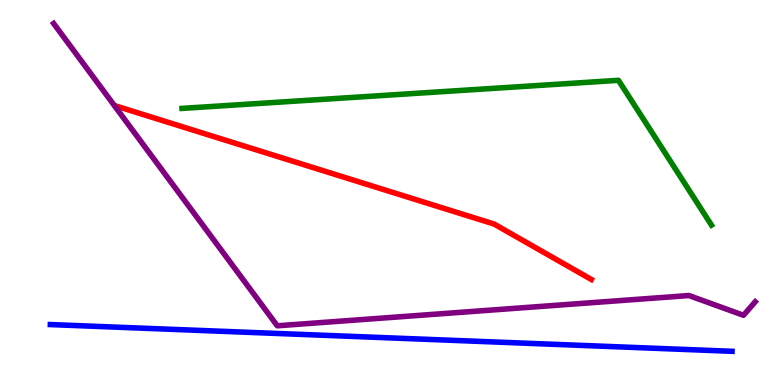[{'lines': ['blue', 'red'], 'intersections': []}, {'lines': ['green', 'red'], 'intersections': []}, {'lines': ['purple', 'red'], 'intersections': []}, {'lines': ['blue', 'green'], 'intersections': []}, {'lines': ['blue', 'purple'], 'intersections': []}, {'lines': ['green', 'purple'], 'intersections': []}]